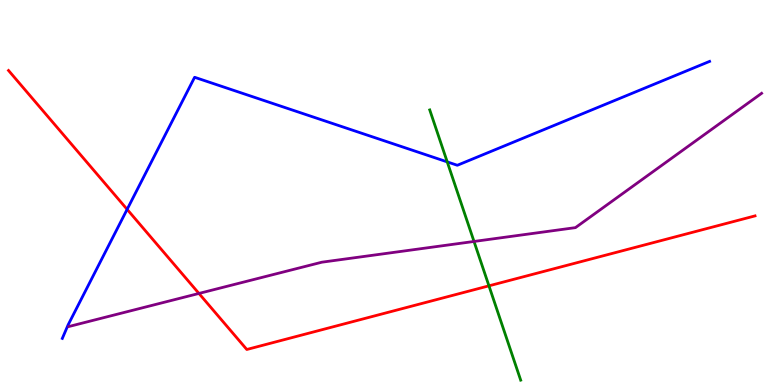[{'lines': ['blue', 'red'], 'intersections': [{'x': 1.64, 'y': 4.56}]}, {'lines': ['green', 'red'], 'intersections': [{'x': 6.31, 'y': 2.58}]}, {'lines': ['purple', 'red'], 'intersections': [{'x': 2.57, 'y': 2.38}]}, {'lines': ['blue', 'green'], 'intersections': [{'x': 5.77, 'y': 5.79}]}, {'lines': ['blue', 'purple'], 'intersections': []}, {'lines': ['green', 'purple'], 'intersections': [{'x': 6.12, 'y': 3.73}]}]